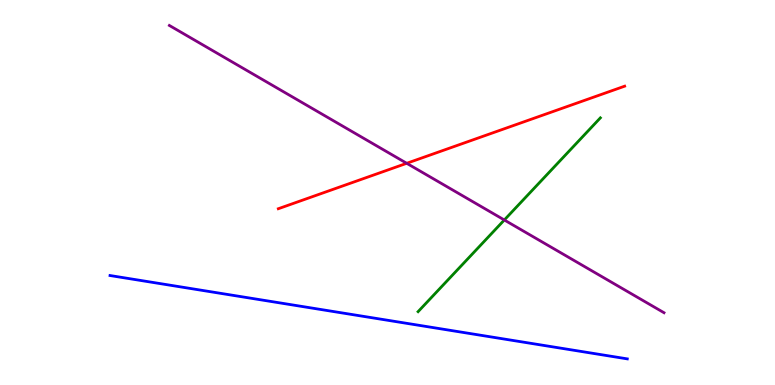[{'lines': ['blue', 'red'], 'intersections': []}, {'lines': ['green', 'red'], 'intersections': []}, {'lines': ['purple', 'red'], 'intersections': [{'x': 5.25, 'y': 5.76}]}, {'lines': ['blue', 'green'], 'intersections': []}, {'lines': ['blue', 'purple'], 'intersections': []}, {'lines': ['green', 'purple'], 'intersections': [{'x': 6.51, 'y': 4.29}]}]